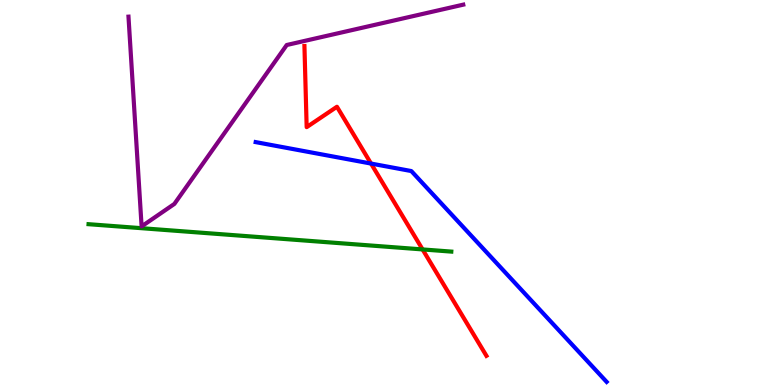[{'lines': ['blue', 'red'], 'intersections': [{'x': 4.79, 'y': 5.75}]}, {'lines': ['green', 'red'], 'intersections': [{'x': 5.45, 'y': 3.52}]}, {'lines': ['purple', 'red'], 'intersections': []}, {'lines': ['blue', 'green'], 'intersections': []}, {'lines': ['blue', 'purple'], 'intersections': []}, {'lines': ['green', 'purple'], 'intersections': []}]